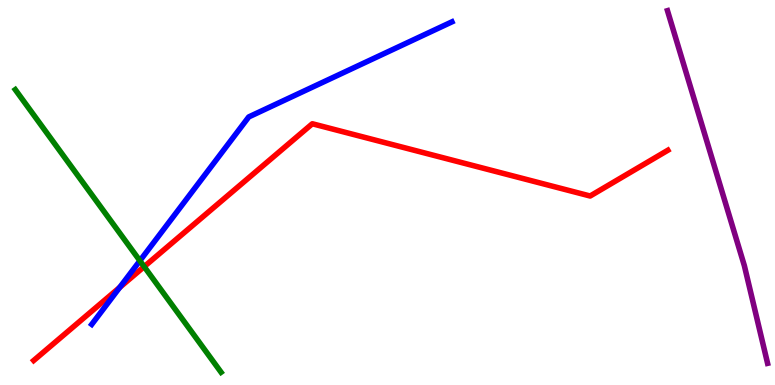[{'lines': ['blue', 'red'], 'intersections': [{'x': 1.54, 'y': 2.53}]}, {'lines': ['green', 'red'], 'intersections': [{'x': 1.86, 'y': 3.07}]}, {'lines': ['purple', 'red'], 'intersections': []}, {'lines': ['blue', 'green'], 'intersections': [{'x': 1.8, 'y': 3.23}]}, {'lines': ['blue', 'purple'], 'intersections': []}, {'lines': ['green', 'purple'], 'intersections': []}]